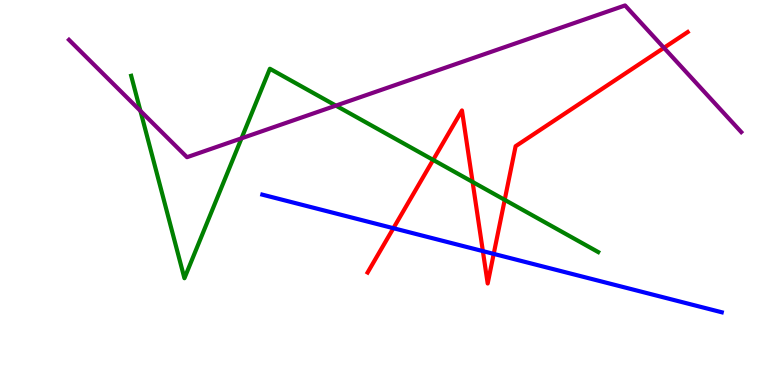[{'lines': ['blue', 'red'], 'intersections': [{'x': 5.08, 'y': 4.07}, {'x': 6.23, 'y': 3.48}, {'x': 6.37, 'y': 3.41}]}, {'lines': ['green', 'red'], 'intersections': [{'x': 5.59, 'y': 5.85}, {'x': 6.1, 'y': 5.27}, {'x': 6.51, 'y': 4.81}]}, {'lines': ['purple', 'red'], 'intersections': [{'x': 8.57, 'y': 8.76}]}, {'lines': ['blue', 'green'], 'intersections': []}, {'lines': ['blue', 'purple'], 'intersections': []}, {'lines': ['green', 'purple'], 'intersections': [{'x': 1.81, 'y': 7.12}, {'x': 3.12, 'y': 6.41}, {'x': 4.33, 'y': 7.26}]}]